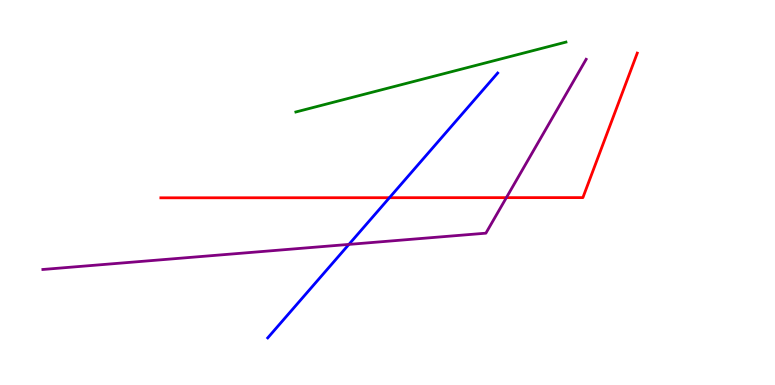[{'lines': ['blue', 'red'], 'intersections': [{'x': 5.03, 'y': 4.86}]}, {'lines': ['green', 'red'], 'intersections': []}, {'lines': ['purple', 'red'], 'intersections': [{'x': 6.53, 'y': 4.87}]}, {'lines': ['blue', 'green'], 'intersections': []}, {'lines': ['blue', 'purple'], 'intersections': [{'x': 4.5, 'y': 3.65}]}, {'lines': ['green', 'purple'], 'intersections': []}]